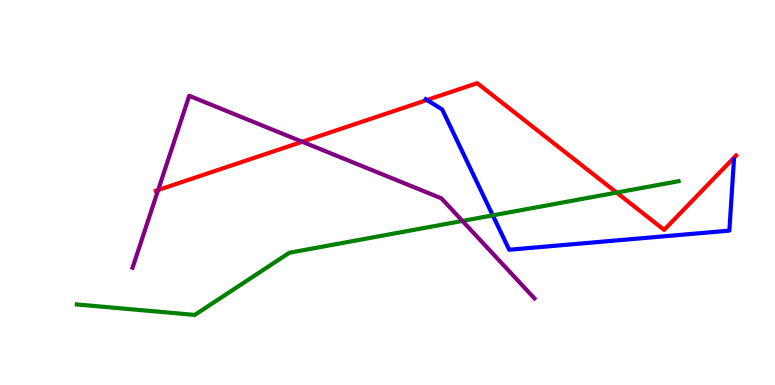[{'lines': ['blue', 'red'], 'intersections': [{'x': 5.51, 'y': 7.4}]}, {'lines': ['green', 'red'], 'intersections': [{'x': 7.96, 'y': 5.0}]}, {'lines': ['purple', 'red'], 'intersections': [{'x': 2.04, 'y': 5.06}, {'x': 3.9, 'y': 6.32}]}, {'lines': ['blue', 'green'], 'intersections': [{'x': 6.36, 'y': 4.41}]}, {'lines': ['blue', 'purple'], 'intersections': []}, {'lines': ['green', 'purple'], 'intersections': [{'x': 5.97, 'y': 4.26}]}]